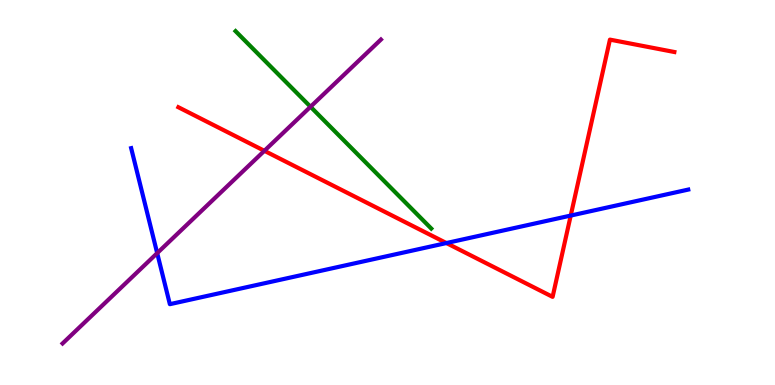[{'lines': ['blue', 'red'], 'intersections': [{'x': 5.76, 'y': 3.69}, {'x': 7.36, 'y': 4.4}]}, {'lines': ['green', 'red'], 'intersections': []}, {'lines': ['purple', 'red'], 'intersections': [{'x': 3.41, 'y': 6.08}]}, {'lines': ['blue', 'green'], 'intersections': []}, {'lines': ['blue', 'purple'], 'intersections': [{'x': 2.03, 'y': 3.43}]}, {'lines': ['green', 'purple'], 'intersections': [{'x': 4.01, 'y': 7.23}]}]